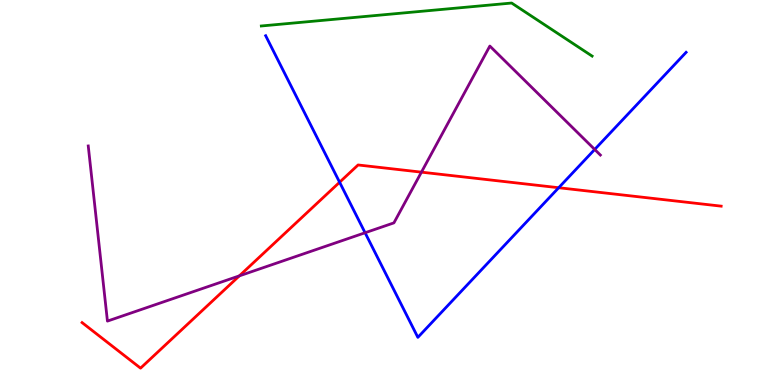[{'lines': ['blue', 'red'], 'intersections': [{'x': 4.38, 'y': 5.27}, {'x': 7.21, 'y': 5.12}]}, {'lines': ['green', 'red'], 'intersections': []}, {'lines': ['purple', 'red'], 'intersections': [{'x': 3.09, 'y': 2.83}, {'x': 5.44, 'y': 5.53}]}, {'lines': ['blue', 'green'], 'intersections': []}, {'lines': ['blue', 'purple'], 'intersections': [{'x': 4.71, 'y': 3.95}, {'x': 7.67, 'y': 6.12}]}, {'lines': ['green', 'purple'], 'intersections': []}]